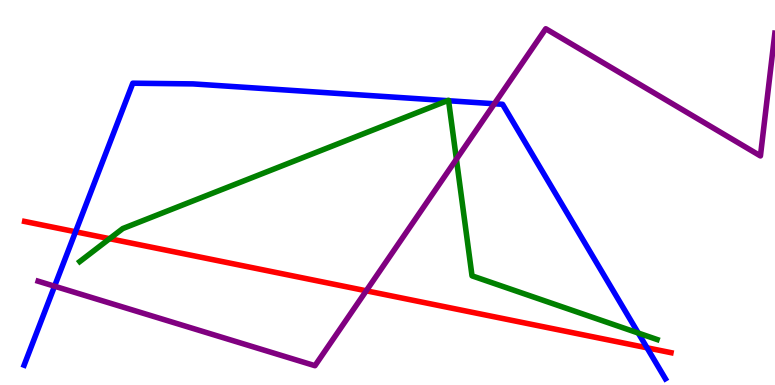[{'lines': ['blue', 'red'], 'intersections': [{'x': 0.975, 'y': 3.98}, {'x': 8.35, 'y': 0.966}]}, {'lines': ['green', 'red'], 'intersections': [{'x': 1.41, 'y': 3.8}]}, {'lines': ['purple', 'red'], 'intersections': [{'x': 4.73, 'y': 2.45}]}, {'lines': ['blue', 'green'], 'intersections': [{'x': 5.77, 'y': 7.39}, {'x': 5.79, 'y': 7.38}, {'x': 8.24, 'y': 1.35}]}, {'lines': ['blue', 'purple'], 'intersections': [{'x': 0.704, 'y': 2.57}, {'x': 6.38, 'y': 7.3}]}, {'lines': ['green', 'purple'], 'intersections': [{'x': 5.89, 'y': 5.87}]}]